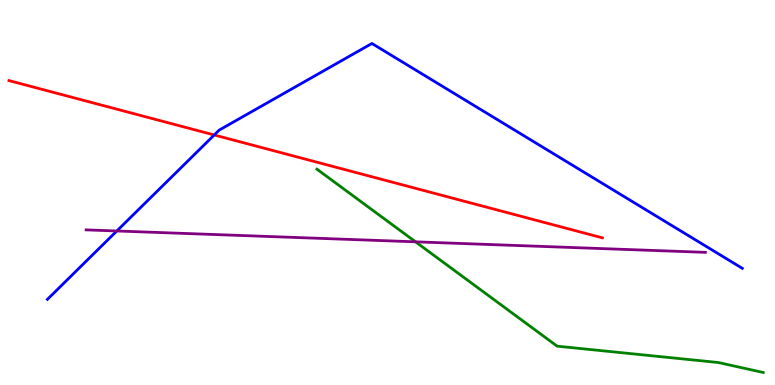[{'lines': ['blue', 'red'], 'intersections': [{'x': 2.76, 'y': 6.49}]}, {'lines': ['green', 'red'], 'intersections': []}, {'lines': ['purple', 'red'], 'intersections': []}, {'lines': ['blue', 'green'], 'intersections': []}, {'lines': ['blue', 'purple'], 'intersections': [{'x': 1.51, 'y': 4.0}]}, {'lines': ['green', 'purple'], 'intersections': [{'x': 5.36, 'y': 3.72}]}]